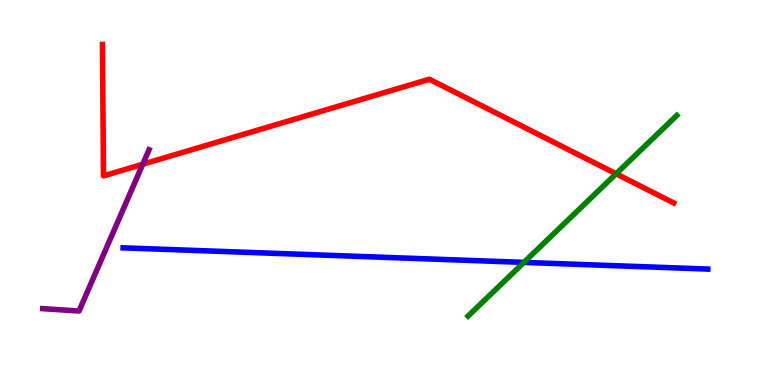[{'lines': ['blue', 'red'], 'intersections': []}, {'lines': ['green', 'red'], 'intersections': [{'x': 7.95, 'y': 5.49}]}, {'lines': ['purple', 'red'], 'intersections': [{'x': 1.84, 'y': 5.73}]}, {'lines': ['blue', 'green'], 'intersections': [{'x': 6.76, 'y': 3.18}]}, {'lines': ['blue', 'purple'], 'intersections': []}, {'lines': ['green', 'purple'], 'intersections': []}]